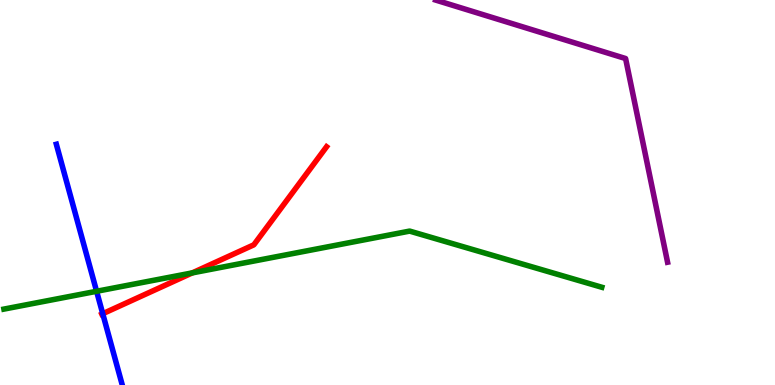[{'lines': ['blue', 'red'], 'intersections': [{'x': 1.33, 'y': 1.85}]}, {'lines': ['green', 'red'], 'intersections': [{'x': 2.48, 'y': 2.91}]}, {'lines': ['purple', 'red'], 'intersections': []}, {'lines': ['blue', 'green'], 'intersections': [{'x': 1.25, 'y': 2.43}]}, {'lines': ['blue', 'purple'], 'intersections': []}, {'lines': ['green', 'purple'], 'intersections': []}]